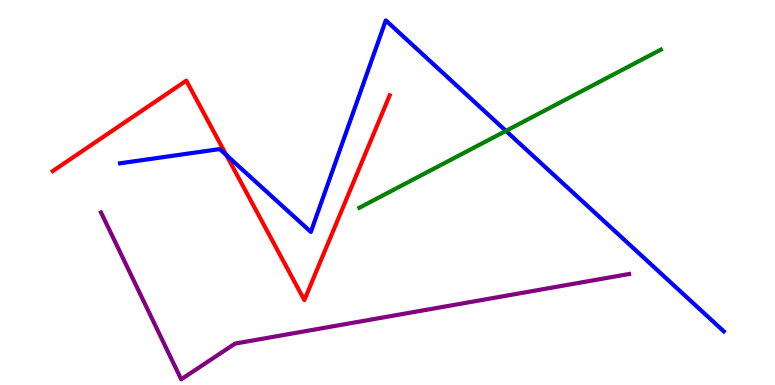[{'lines': ['blue', 'red'], 'intersections': [{'x': 2.92, 'y': 5.97}]}, {'lines': ['green', 'red'], 'intersections': []}, {'lines': ['purple', 'red'], 'intersections': []}, {'lines': ['blue', 'green'], 'intersections': [{'x': 6.53, 'y': 6.6}]}, {'lines': ['blue', 'purple'], 'intersections': []}, {'lines': ['green', 'purple'], 'intersections': []}]